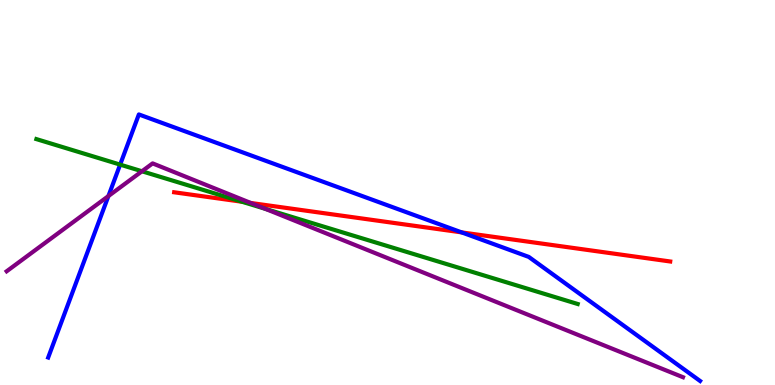[{'lines': ['blue', 'red'], 'intersections': [{'x': 5.96, 'y': 3.96}]}, {'lines': ['green', 'red'], 'intersections': [{'x': 3.12, 'y': 4.76}]}, {'lines': ['purple', 'red'], 'intersections': [{'x': 3.24, 'y': 4.73}]}, {'lines': ['blue', 'green'], 'intersections': [{'x': 1.55, 'y': 5.72}]}, {'lines': ['blue', 'purple'], 'intersections': [{'x': 1.4, 'y': 4.91}]}, {'lines': ['green', 'purple'], 'intersections': [{'x': 1.83, 'y': 5.55}, {'x': 3.43, 'y': 4.57}]}]